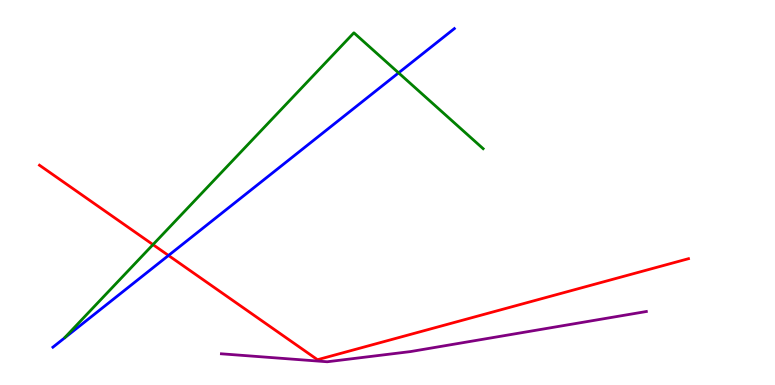[{'lines': ['blue', 'red'], 'intersections': [{'x': 2.17, 'y': 3.36}]}, {'lines': ['green', 'red'], 'intersections': [{'x': 1.97, 'y': 3.65}]}, {'lines': ['purple', 'red'], 'intersections': []}, {'lines': ['blue', 'green'], 'intersections': [{'x': 5.14, 'y': 8.11}]}, {'lines': ['blue', 'purple'], 'intersections': []}, {'lines': ['green', 'purple'], 'intersections': []}]